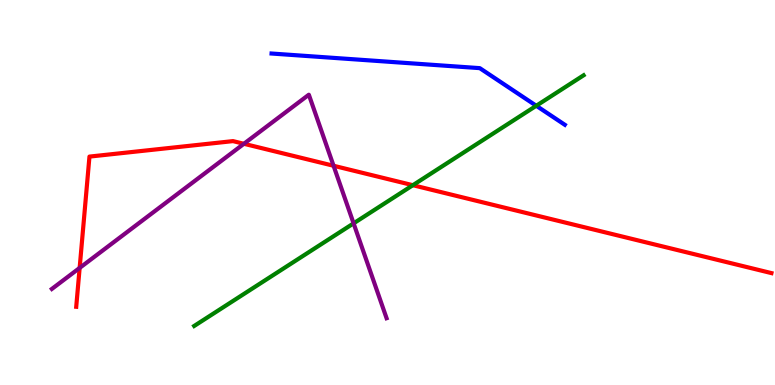[{'lines': ['blue', 'red'], 'intersections': []}, {'lines': ['green', 'red'], 'intersections': [{'x': 5.33, 'y': 5.19}]}, {'lines': ['purple', 'red'], 'intersections': [{'x': 1.03, 'y': 3.04}, {'x': 3.15, 'y': 6.27}, {'x': 4.3, 'y': 5.69}]}, {'lines': ['blue', 'green'], 'intersections': [{'x': 6.92, 'y': 7.25}]}, {'lines': ['blue', 'purple'], 'intersections': []}, {'lines': ['green', 'purple'], 'intersections': [{'x': 4.56, 'y': 4.2}]}]